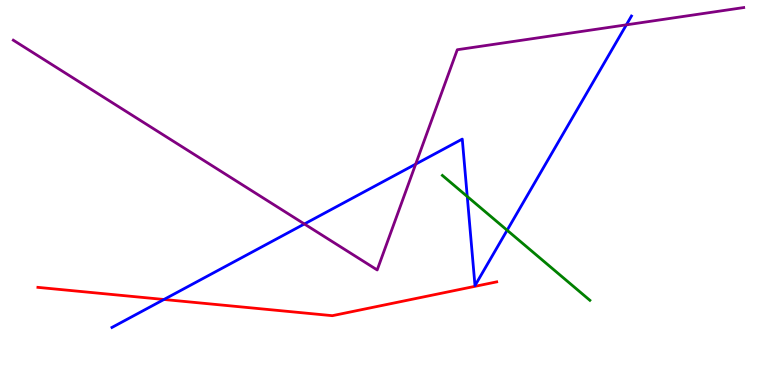[{'lines': ['blue', 'red'], 'intersections': [{'x': 2.12, 'y': 2.22}]}, {'lines': ['green', 'red'], 'intersections': []}, {'lines': ['purple', 'red'], 'intersections': []}, {'lines': ['blue', 'green'], 'intersections': [{'x': 6.03, 'y': 4.9}, {'x': 6.54, 'y': 4.02}]}, {'lines': ['blue', 'purple'], 'intersections': [{'x': 3.93, 'y': 4.18}, {'x': 5.36, 'y': 5.74}, {'x': 8.08, 'y': 9.35}]}, {'lines': ['green', 'purple'], 'intersections': []}]